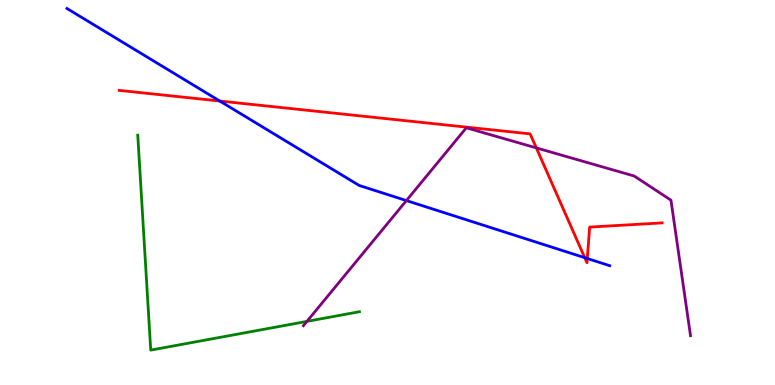[{'lines': ['blue', 'red'], 'intersections': [{'x': 2.84, 'y': 7.38}, {'x': 7.54, 'y': 3.31}, {'x': 7.58, 'y': 3.29}]}, {'lines': ['green', 'red'], 'intersections': []}, {'lines': ['purple', 'red'], 'intersections': [{'x': 6.92, 'y': 6.16}]}, {'lines': ['blue', 'green'], 'intersections': []}, {'lines': ['blue', 'purple'], 'intersections': [{'x': 5.24, 'y': 4.79}]}, {'lines': ['green', 'purple'], 'intersections': [{'x': 3.96, 'y': 1.65}]}]